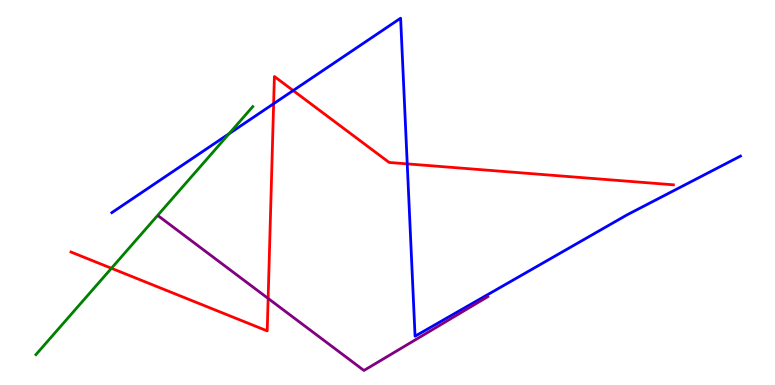[{'lines': ['blue', 'red'], 'intersections': [{'x': 3.53, 'y': 7.31}, {'x': 3.78, 'y': 7.65}, {'x': 5.25, 'y': 5.74}]}, {'lines': ['green', 'red'], 'intersections': [{'x': 1.44, 'y': 3.03}]}, {'lines': ['purple', 'red'], 'intersections': [{'x': 3.46, 'y': 2.25}]}, {'lines': ['blue', 'green'], 'intersections': [{'x': 2.96, 'y': 6.53}]}, {'lines': ['blue', 'purple'], 'intersections': []}, {'lines': ['green', 'purple'], 'intersections': []}]